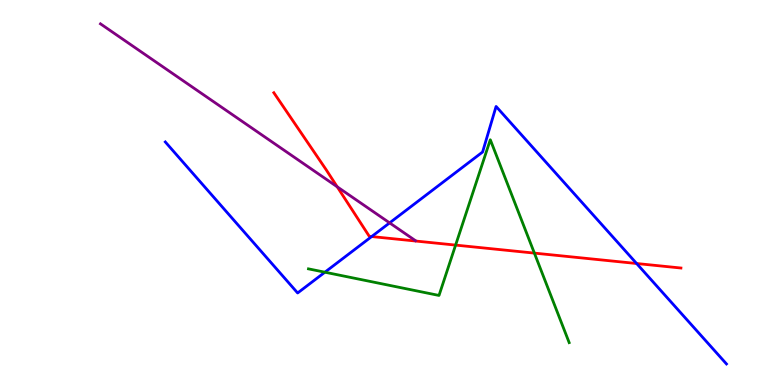[{'lines': ['blue', 'red'], 'intersections': [{'x': 4.8, 'y': 3.86}, {'x': 8.21, 'y': 3.16}]}, {'lines': ['green', 'red'], 'intersections': [{'x': 5.88, 'y': 3.63}, {'x': 6.9, 'y': 3.43}]}, {'lines': ['purple', 'red'], 'intersections': [{'x': 4.35, 'y': 5.15}]}, {'lines': ['blue', 'green'], 'intersections': [{'x': 4.19, 'y': 2.93}]}, {'lines': ['blue', 'purple'], 'intersections': [{'x': 5.03, 'y': 4.21}]}, {'lines': ['green', 'purple'], 'intersections': []}]